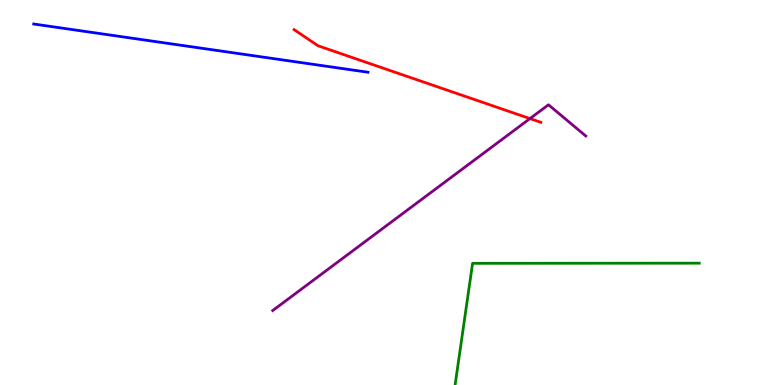[{'lines': ['blue', 'red'], 'intersections': []}, {'lines': ['green', 'red'], 'intersections': []}, {'lines': ['purple', 'red'], 'intersections': [{'x': 6.84, 'y': 6.92}]}, {'lines': ['blue', 'green'], 'intersections': []}, {'lines': ['blue', 'purple'], 'intersections': []}, {'lines': ['green', 'purple'], 'intersections': []}]